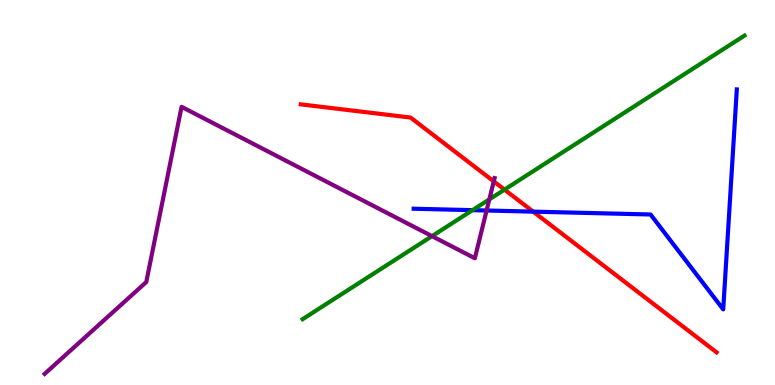[{'lines': ['blue', 'red'], 'intersections': [{'x': 6.88, 'y': 4.5}]}, {'lines': ['green', 'red'], 'intersections': [{'x': 6.51, 'y': 5.07}]}, {'lines': ['purple', 'red'], 'intersections': [{'x': 6.37, 'y': 5.29}]}, {'lines': ['blue', 'green'], 'intersections': [{'x': 6.1, 'y': 4.54}]}, {'lines': ['blue', 'purple'], 'intersections': [{'x': 6.28, 'y': 4.53}]}, {'lines': ['green', 'purple'], 'intersections': [{'x': 5.57, 'y': 3.87}, {'x': 6.31, 'y': 4.82}]}]